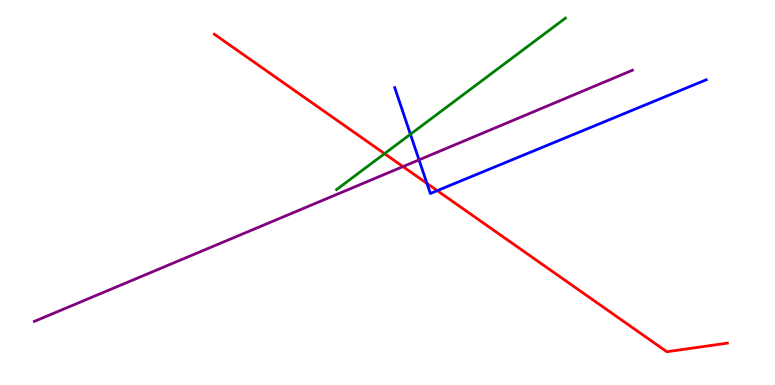[{'lines': ['blue', 'red'], 'intersections': [{'x': 5.51, 'y': 5.24}, {'x': 5.64, 'y': 5.05}]}, {'lines': ['green', 'red'], 'intersections': [{'x': 4.96, 'y': 6.01}]}, {'lines': ['purple', 'red'], 'intersections': [{'x': 5.2, 'y': 5.67}]}, {'lines': ['blue', 'green'], 'intersections': [{'x': 5.3, 'y': 6.51}]}, {'lines': ['blue', 'purple'], 'intersections': [{'x': 5.41, 'y': 5.85}]}, {'lines': ['green', 'purple'], 'intersections': []}]